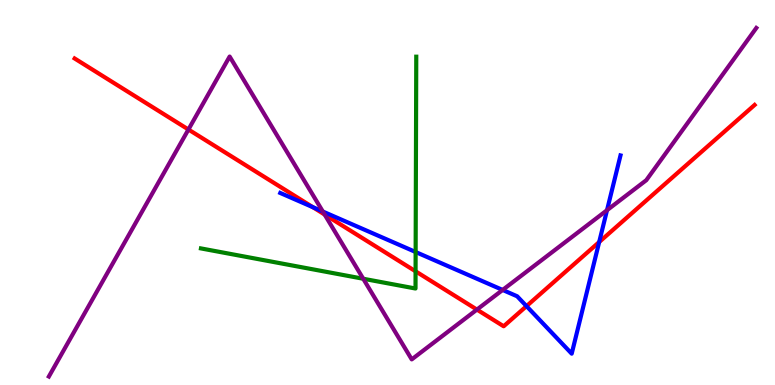[{'lines': ['blue', 'red'], 'intersections': [{'x': 4.04, 'y': 4.62}, {'x': 6.79, 'y': 2.05}, {'x': 7.73, 'y': 3.71}]}, {'lines': ['green', 'red'], 'intersections': [{'x': 5.36, 'y': 2.95}]}, {'lines': ['purple', 'red'], 'intersections': [{'x': 2.43, 'y': 6.64}, {'x': 4.19, 'y': 4.43}, {'x': 6.15, 'y': 1.96}]}, {'lines': ['blue', 'green'], 'intersections': [{'x': 5.36, 'y': 3.45}]}, {'lines': ['blue', 'purple'], 'intersections': [{'x': 4.17, 'y': 4.51}, {'x': 6.49, 'y': 2.47}, {'x': 7.83, 'y': 4.54}]}, {'lines': ['green', 'purple'], 'intersections': [{'x': 4.69, 'y': 2.76}]}]